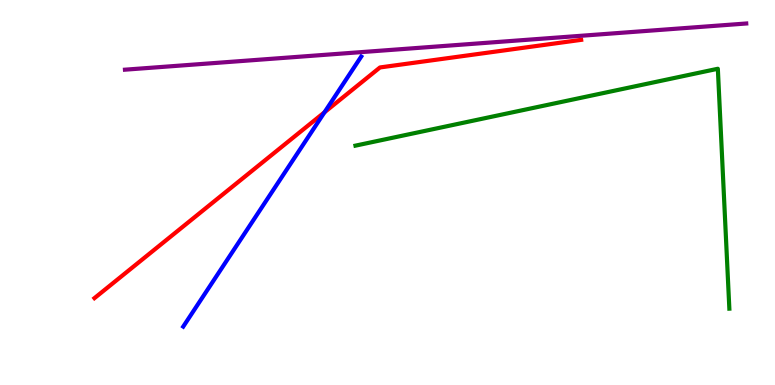[{'lines': ['blue', 'red'], 'intersections': [{'x': 4.19, 'y': 7.08}]}, {'lines': ['green', 'red'], 'intersections': []}, {'lines': ['purple', 'red'], 'intersections': []}, {'lines': ['blue', 'green'], 'intersections': []}, {'lines': ['blue', 'purple'], 'intersections': []}, {'lines': ['green', 'purple'], 'intersections': []}]